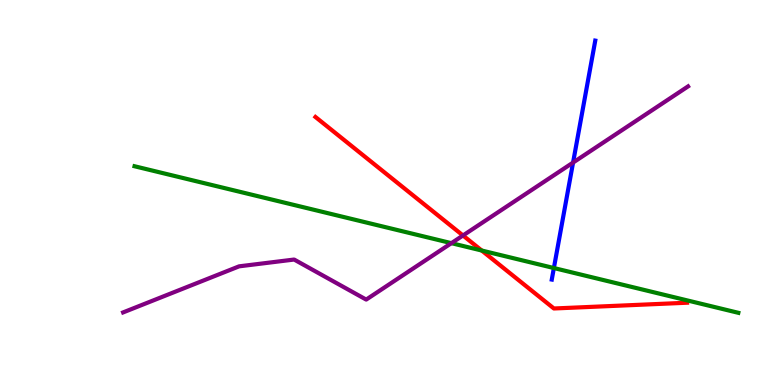[{'lines': ['blue', 'red'], 'intersections': []}, {'lines': ['green', 'red'], 'intersections': [{'x': 6.22, 'y': 3.49}]}, {'lines': ['purple', 'red'], 'intersections': [{'x': 5.97, 'y': 3.88}]}, {'lines': ['blue', 'green'], 'intersections': [{'x': 7.15, 'y': 3.04}]}, {'lines': ['blue', 'purple'], 'intersections': [{'x': 7.39, 'y': 5.78}]}, {'lines': ['green', 'purple'], 'intersections': [{'x': 5.82, 'y': 3.68}]}]